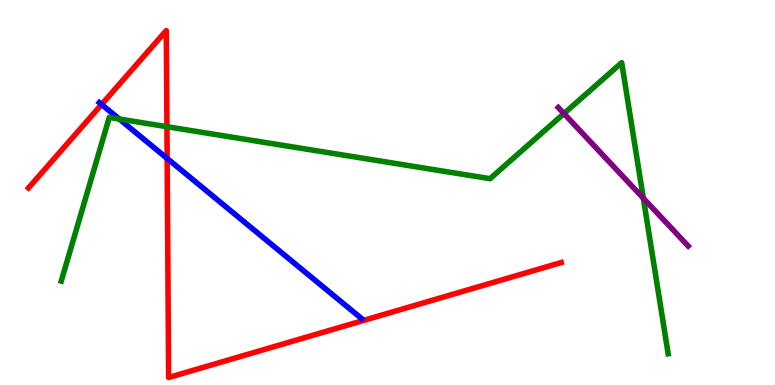[{'lines': ['blue', 'red'], 'intersections': [{'x': 1.31, 'y': 7.29}, {'x': 2.16, 'y': 5.88}]}, {'lines': ['green', 'red'], 'intersections': [{'x': 2.15, 'y': 6.71}]}, {'lines': ['purple', 'red'], 'intersections': []}, {'lines': ['blue', 'green'], 'intersections': [{'x': 1.54, 'y': 6.91}]}, {'lines': ['blue', 'purple'], 'intersections': []}, {'lines': ['green', 'purple'], 'intersections': [{'x': 7.28, 'y': 7.05}, {'x': 8.3, 'y': 4.85}]}]